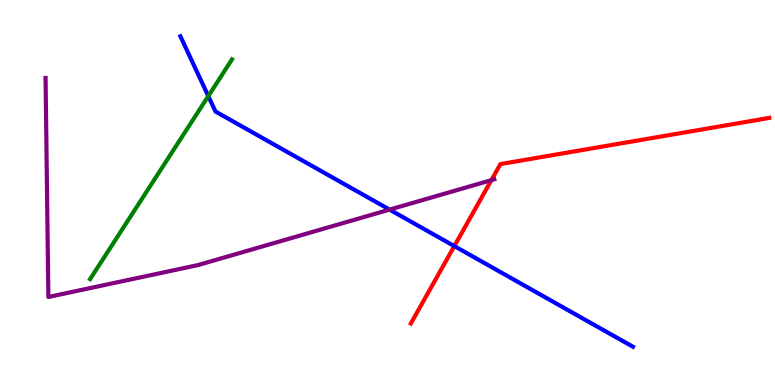[{'lines': ['blue', 'red'], 'intersections': [{'x': 5.86, 'y': 3.61}]}, {'lines': ['green', 'red'], 'intersections': []}, {'lines': ['purple', 'red'], 'intersections': [{'x': 6.34, 'y': 5.32}]}, {'lines': ['blue', 'green'], 'intersections': [{'x': 2.69, 'y': 7.5}]}, {'lines': ['blue', 'purple'], 'intersections': [{'x': 5.03, 'y': 4.56}]}, {'lines': ['green', 'purple'], 'intersections': []}]